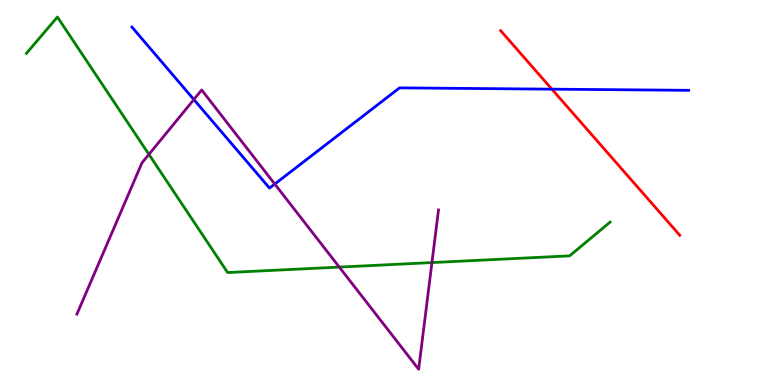[{'lines': ['blue', 'red'], 'intersections': [{'x': 7.12, 'y': 7.68}]}, {'lines': ['green', 'red'], 'intersections': []}, {'lines': ['purple', 'red'], 'intersections': []}, {'lines': ['blue', 'green'], 'intersections': []}, {'lines': ['blue', 'purple'], 'intersections': [{'x': 2.5, 'y': 7.41}, {'x': 3.55, 'y': 5.22}]}, {'lines': ['green', 'purple'], 'intersections': [{'x': 1.92, 'y': 5.99}, {'x': 4.38, 'y': 3.06}, {'x': 5.57, 'y': 3.18}]}]